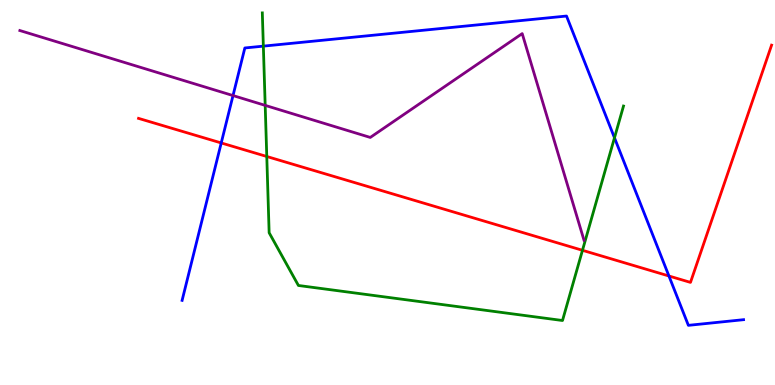[{'lines': ['blue', 'red'], 'intersections': [{'x': 2.85, 'y': 6.29}, {'x': 8.63, 'y': 2.83}]}, {'lines': ['green', 'red'], 'intersections': [{'x': 3.44, 'y': 5.94}, {'x': 7.52, 'y': 3.5}]}, {'lines': ['purple', 'red'], 'intersections': []}, {'lines': ['blue', 'green'], 'intersections': [{'x': 3.4, 'y': 8.8}, {'x': 7.93, 'y': 6.42}]}, {'lines': ['blue', 'purple'], 'intersections': [{'x': 3.01, 'y': 7.52}]}, {'lines': ['green', 'purple'], 'intersections': [{'x': 3.42, 'y': 7.26}]}]